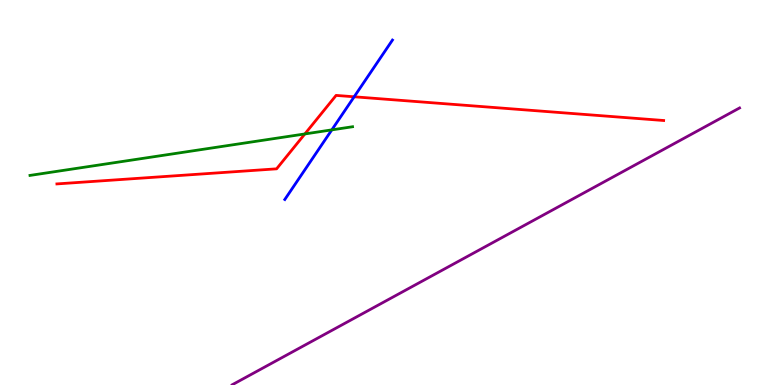[{'lines': ['blue', 'red'], 'intersections': [{'x': 4.57, 'y': 7.49}]}, {'lines': ['green', 'red'], 'intersections': [{'x': 3.93, 'y': 6.52}]}, {'lines': ['purple', 'red'], 'intersections': []}, {'lines': ['blue', 'green'], 'intersections': [{'x': 4.28, 'y': 6.63}]}, {'lines': ['blue', 'purple'], 'intersections': []}, {'lines': ['green', 'purple'], 'intersections': []}]